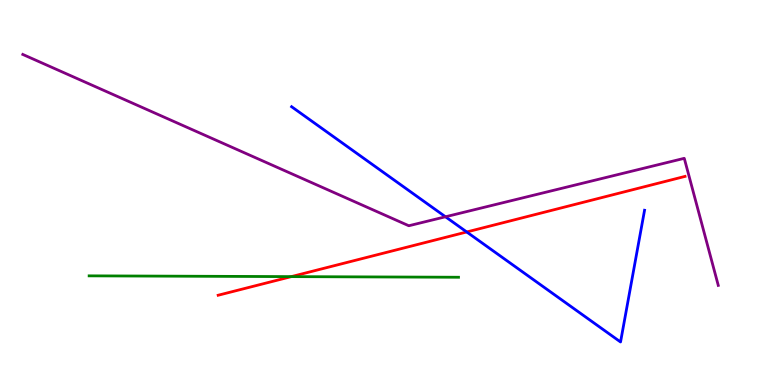[{'lines': ['blue', 'red'], 'intersections': [{'x': 6.02, 'y': 3.97}]}, {'lines': ['green', 'red'], 'intersections': [{'x': 3.76, 'y': 2.82}]}, {'lines': ['purple', 'red'], 'intersections': []}, {'lines': ['blue', 'green'], 'intersections': []}, {'lines': ['blue', 'purple'], 'intersections': [{'x': 5.75, 'y': 4.37}]}, {'lines': ['green', 'purple'], 'intersections': []}]